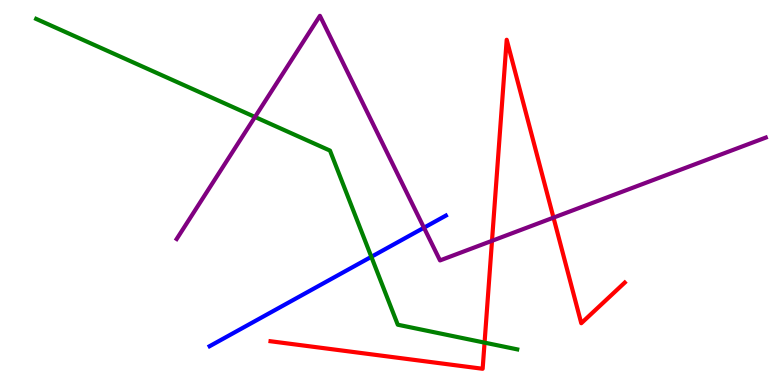[{'lines': ['blue', 'red'], 'intersections': []}, {'lines': ['green', 'red'], 'intersections': [{'x': 6.25, 'y': 1.1}]}, {'lines': ['purple', 'red'], 'intersections': [{'x': 6.35, 'y': 3.75}, {'x': 7.14, 'y': 4.35}]}, {'lines': ['blue', 'green'], 'intersections': [{'x': 4.79, 'y': 3.33}]}, {'lines': ['blue', 'purple'], 'intersections': [{'x': 5.47, 'y': 4.09}]}, {'lines': ['green', 'purple'], 'intersections': [{'x': 3.29, 'y': 6.96}]}]